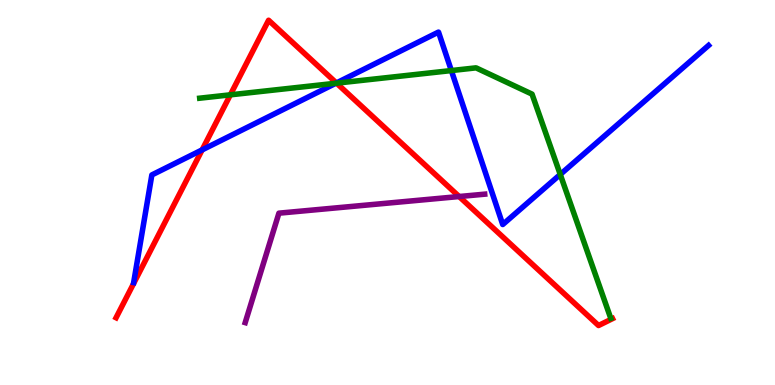[{'lines': ['blue', 'red'], 'intersections': [{'x': 2.61, 'y': 6.11}, {'x': 4.34, 'y': 7.84}]}, {'lines': ['green', 'red'], 'intersections': [{'x': 2.97, 'y': 7.54}, {'x': 4.34, 'y': 7.84}]}, {'lines': ['purple', 'red'], 'intersections': [{'x': 5.92, 'y': 4.9}]}, {'lines': ['blue', 'green'], 'intersections': [{'x': 4.33, 'y': 7.84}, {'x': 5.82, 'y': 8.17}, {'x': 7.23, 'y': 5.47}]}, {'lines': ['blue', 'purple'], 'intersections': []}, {'lines': ['green', 'purple'], 'intersections': []}]